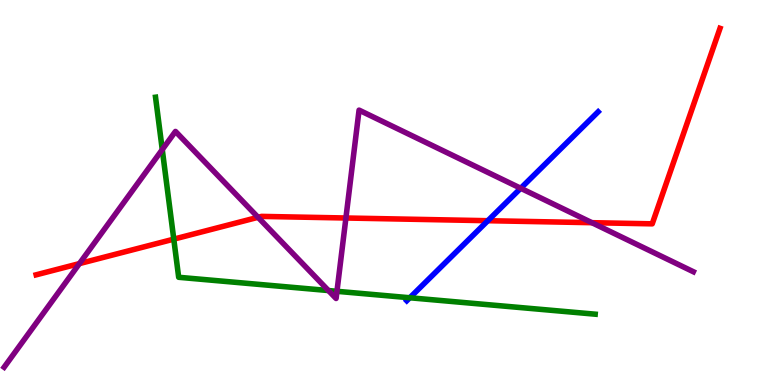[{'lines': ['blue', 'red'], 'intersections': [{'x': 6.29, 'y': 4.27}]}, {'lines': ['green', 'red'], 'intersections': [{'x': 2.24, 'y': 3.79}]}, {'lines': ['purple', 'red'], 'intersections': [{'x': 1.02, 'y': 3.15}, {'x': 3.33, 'y': 4.36}, {'x': 4.46, 'y': 4.34}, {'x': 7.64, 'y': 4.22}]}, {'lines': ['blue', 'green'], 'intersections': [{'x': 5.29, 'y': 2.27}]}, {'lines': ['blue', 'purple'], 'intersections': [{'x': 6.72, 'y': 5.11}]}, {'lines': ['green', 'purple'], 'intersections': [{'x': 2.09, 'y': 6.11}, {'x': 4.24, 'y': 2.45}, {'x': 4.35, 'y': 2.43}]}]